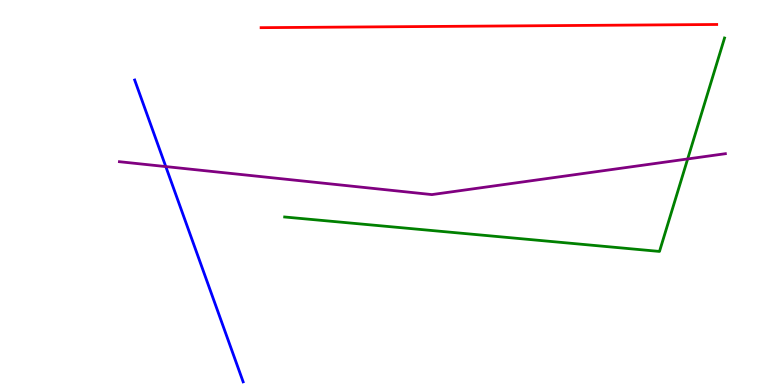[{'lines': ['blue', 'red'], 'intersections': []}, {'lines': ['green', 'red'], 'intersections': []}, {'lines': ['purple', 'red'], 'intersections': []}, {'lines': ['blue', 'green'], 'intersections': []}, {'lines': ['blue', 'purple'], 'intersections': [{'x': 2.14, 'y': 5.67}]}, {'lines': ['green', 'purple'], 'intersections': [{'x': 8.87, 'y': 5.87}]}]